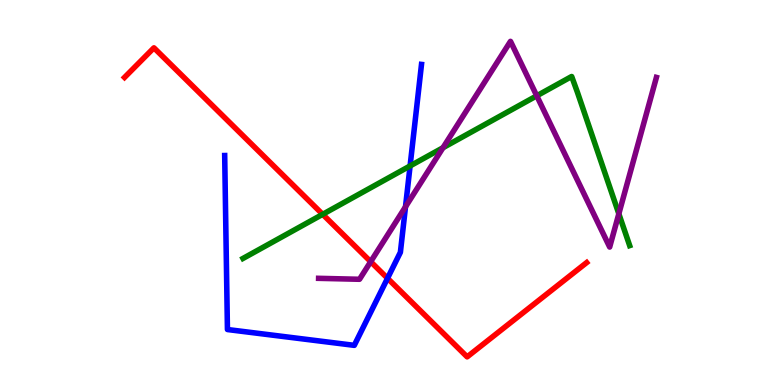[{'lines': ['blue', 'red'], 'intersections': [{'x': 5.0, 'y': 2.77}]}, {'lines': ['green', 'red'], 'intersections': [{'x': 4.16, 'y': 4.43}]}, {'lines': ['purple', 'red'], 'intersections': [{'x': 4.78, 'y': 3.2}]}, {'lines': ['blue', 'green'], 'intersections': [{'x': 5.29, 'y': 5.69}]}, {'lines': ['blue', 'purple'], 'intersections': [{'x': 5.23, 'y': 4.63}]}, {'lines': ['green', 'purple'], 'intersections': [{'x': 5.72, 'y': 6.16}, {'x': 6.93, 'y': 7.51}, {'x': 7.99, 'y': 4.45}]}]